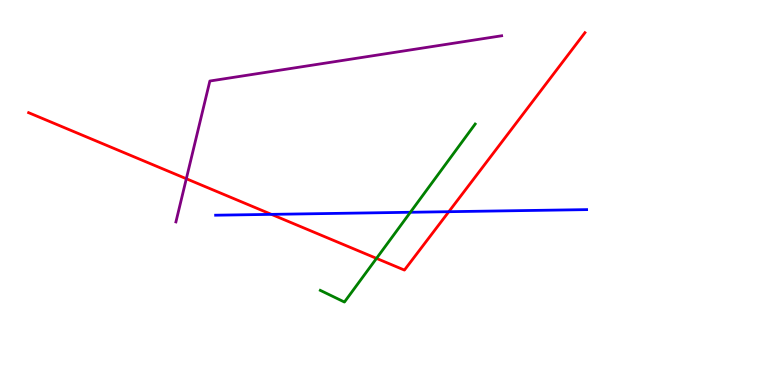[{'lines': ['blue', 'red'], 'intersections': [{'x': 3.5, 'y': 4.43}, {'x': 5.79, 'y': 4.5}]}, {'lines': ['green', 'red'], 'intersections': [{'x': 4.86, 'y': 3.29}]}, {'lines': ['purple', 'red'], 'intersections': [{'x': 2.4, 'y': 5.36}]}, {'lines': ['blue', 'green'], 'intersections': [{'x': 5.3, 'y': 4.49}]}, {'lines': ['blue', 'purple'], 'intersections': []}, {'lines': ['green', 'purple'], 'intersections': []}]